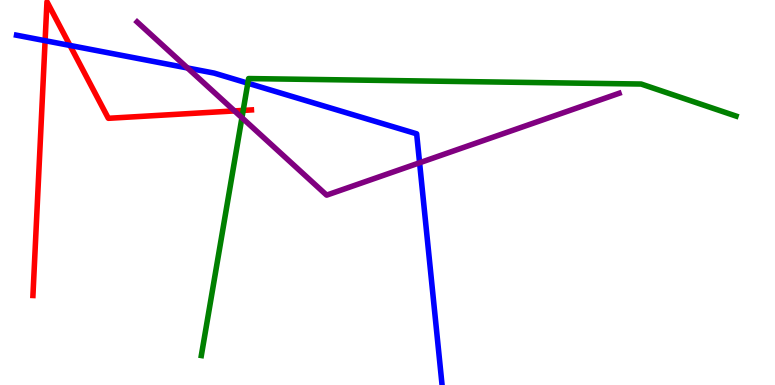[{'lines': ['blue', 'red'], 'intersections': [{'x': 0.582, 'y': 8.94}, {'x': 0.903, 'y': 8.82}]}, {'lines': ['green', 'red'], 'intersections': [{'x': 3.14, 'y': 7.13}]}, {'lines': ['purple', 'red'], 'intersections': [{'x': 3.03, 'y': 7.12}]}, {'lines': ['blue', 'green'], 'intersections': [{'x': 3.2, 'y': 7.84}]}, {'lines': ['blue', 'purple'], 'intersections': [{'x': 2.42, 'y': 8.23}, {'x': 5.41, 'y': 5.77}]}, {'lines': ['green', 'purple'], 'intersections': [{'x': 3.12, 'y': 6.94}]}]